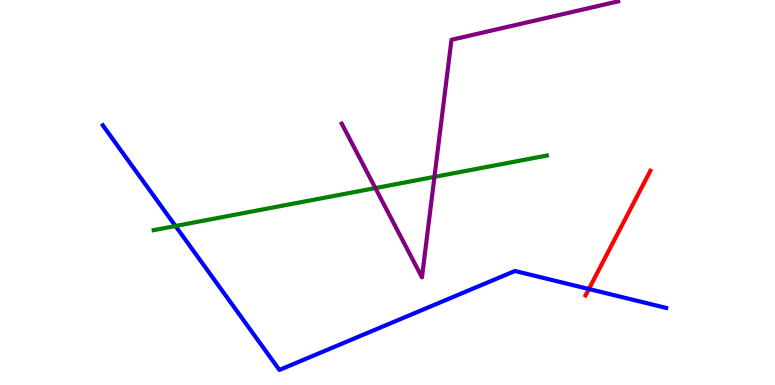[{'lines': ['blue', 'red'], 'intersections': [{'x': 7.6, 'y': 2.49}]}, {'lines': ['green', 'red'], 'intersections': []}, {'lines': ['purple', 'red'], 'intersections': []}, {'lines': ['blue', 'green'], 'intersections': [{'x': 2.26, 'y': 4.13}]}, {'lines': ['blue', 'purple'], 'intersections': []}, {'lines': ['green', 'purple'], 'intersections': [{'x': 4.84, 'y': 5.11}, {'x': 5.61, 'y': 5.41}]}]